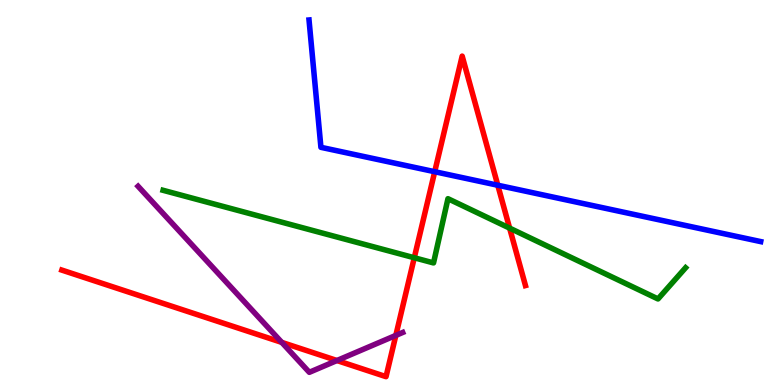[{'lines': ['blue', 'red'], 'intersections': [{'x': 5.61, 'y': 5.54}, {'x': 6.42, 'y': 5.19}]}, {'lines': ['green', 'red'], 'intersections': [{'x': 5.35, 'y': 3.31}, {'x': 6.58, 'y': 4.07}]}, {'lines': ['purple', 'red'], 'intersections': [{'x': 3.64, 'y': 1.11}, {'x': 4.35, 'y': 0.636}, {'x': 5.11, 'y': 1.29}]}, {'lines': ['blue', 'green'], 'intersections': []}, {'lines': ['blue', 'purple'], 'intersections': []}, {'lines': ['green', 'purple'], 'intersections': []}]